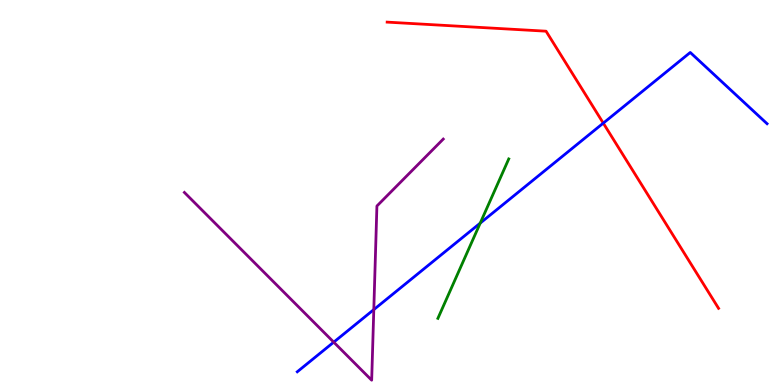[{'lines': ['blue', 'red'], 'intersections': [{'x': 7.78, 'y': 6.8}]}, {'lines': ['green', 'red'], 'intersections': []}, {'lines': ['purple', 'red'], 'intersections': []}, {'lines': ['blue', 'green'], 'intersections': [{'x': 6.2, 'y': 4.2}]}, {'lines': ['blue', 'purple'], 'intersections': [{'x': 4.31, 'y': 1.11}, {'x': 4.82, 'y': 1.96}]}, {'lines': ['green', 'purple'], 'intersections': []}]